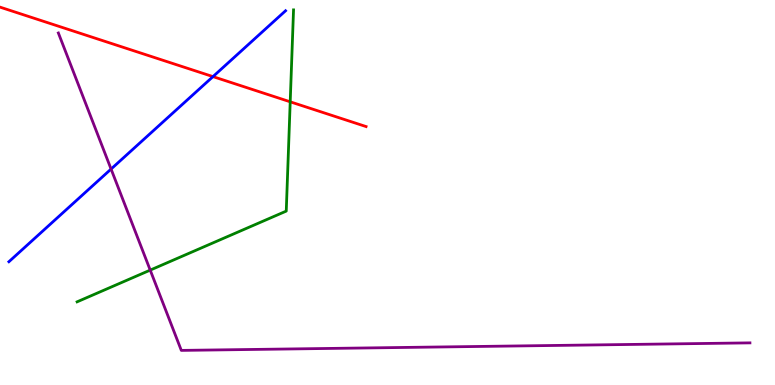[{'lines': ['blue', 'red'], 'intersections': [{'x': 2.75, 'y': 8.01}]}, {'lines': ['green', 'red'], 'intersections': [{'x': 3.74, 'y': 7.36}]}, {'lines': ['purple', 'red'], 'intersections': []}, {'lines': ['blue', 'green'], 'intersections': []}, {'lines': ['blue', 'purple'], 'intersections': [{'x': 1.43, 'y': 5.61}]}, {'lines': ['green', 'purple'], 'intersections': [{'x': 1.94, 'y': 2.98}]}]